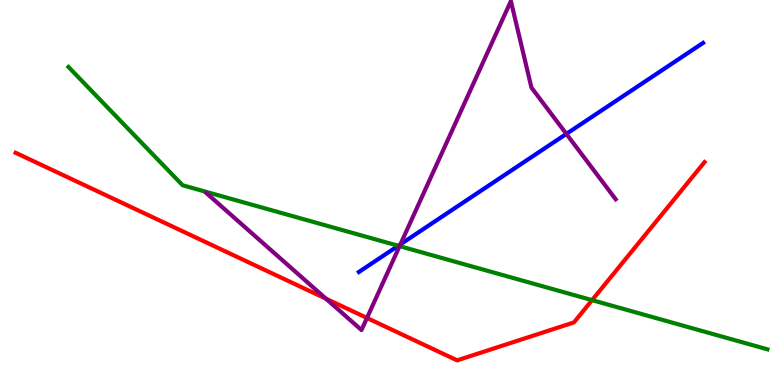[{'lines': ['blue', 'red'], 'intersections': []}, {'lines': ['green', 'red'], 'intersections': [{'x': 7.64, 'y': 2.2}]}, {'lines': ['purple', 'red'], 'intersections': [{'x': 4.21, 'y': 2.24}, {'x': 4.74, 'y': 1.74}]}, {'lines': ['blue', 'green'], 'intersections': [{'x': 5.14, 'y': 3.62}]}, {'lines': ['blue', 'purple'], 'intersections': [{'x': 5.17, 'y': 3.65}, {'x': 7.31, 'y': 6.52}]}, {'lines': ['green', 'purple'], 'intersections': [{'x': 5.16, 'y': 3.61}]}]